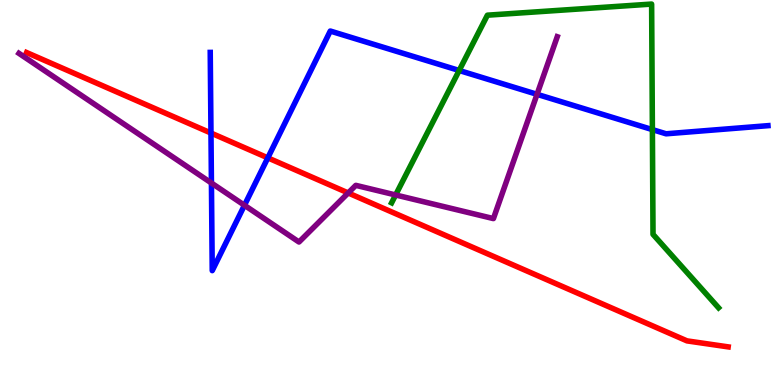[{'lines': ['blue', 'red'], 'intersections': [{'x': 2.72, 'y': 6.54}, {'x': 3.46, 'y': 5.9}]}, {'lines': ['green', 'red'], 'intersections': []}, {'lines': ['purple', 'red'], 'intersections': [{'x': 4.49, 'y': 4.99}]}, {'lines': ['blue', 'green'], 'intersections': [{'x': 5.92, 'y': 8.17}, {'x': 8.42, 'y': 6.63}]}, {'lines': ['blue', 'purple'], 'intersections': [{'x': 2.73, 'y': 5.25}, {'x': 3.15, 'y': 4.67}, {'x': 6.93, 'y': 7.55}]}, {'lines': ['green', 'purple'], 'intersections': [{'x': 5.1, 'y': 4.94}]}]